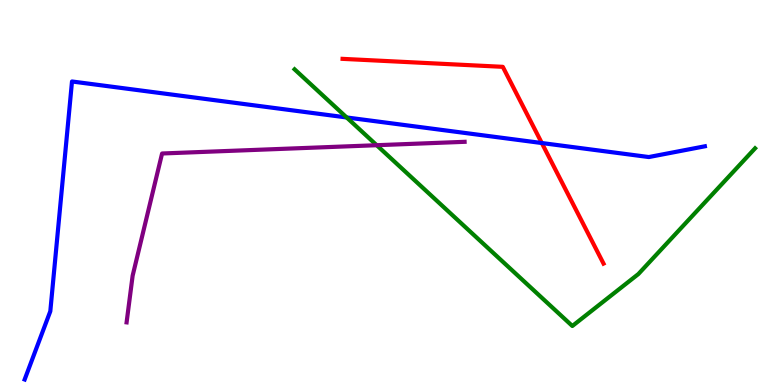[{'lines': ['blue', 'red'], 'intersections': [{'x': 6.99, 'y': 6.29}]}, {'lines': ['green', 'red'], 'intersections': []}, {'lines': ['purple', 'red'], 'intersections': []}, {'lines': ['blue', 'green'], 'intersections': [{'x': 4.47, 'y': 6.95}]}, {'lines': ['blue', 'purple'], 'intersections': []}, {'lines': ['green', 'purple'], 'intersections': [{'x': 4.86, 'y': 6.23}]}]